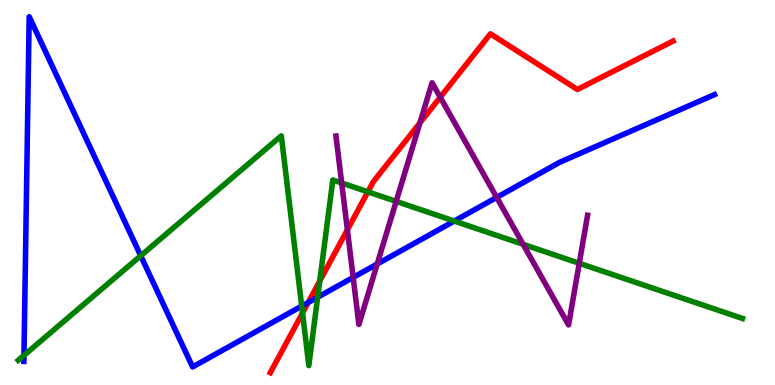[{'lines': ['blue', 'red'], 'intersections': [{'x': 3.98, 'y': 2.14}]}, {'lines': ['green', 'red'], 'intersections': [{'x': 3.9, 'y': 1.87}, {'x': 4.13, 'y': 2.7}, {'x': 4.75, 'y': 5.02}]}, {'lines': ['purple', 'red'], 'intersections': [{'x': 4.48, 'y': 4.03}, {'x': 5.42, 'y': 6.81}, {'x': 5.68, 'y': 7.47}]}, {'lines': ['blue', 'green'], 'intersections': [{'x': 0.309, 'y': 0.77}, {'x': 1.82, 'y': 3.36}, {'x': 3.89, 'y': 2.05}, {'x': 4.1, 'y': 2.28}, {'x': 5.86, 'y': 4.26}]}, {'lines': ['blue', 'purple'], 'intersections': [{'x': 4.56, 'y': 2.79}, {'x': 4.87, 'y': 3.14}, {'x': 6.41, 'y': 4.87}]}, {'lines': ['green', 'purple'], 'intersections': [{'x': 4.41, 'y': 5.25}, {'x': 5.11, 'y': 4.77}, {'x': 6.75, 'y': 3.65}, {'x': 7.47, 'y': 3.16}]}]